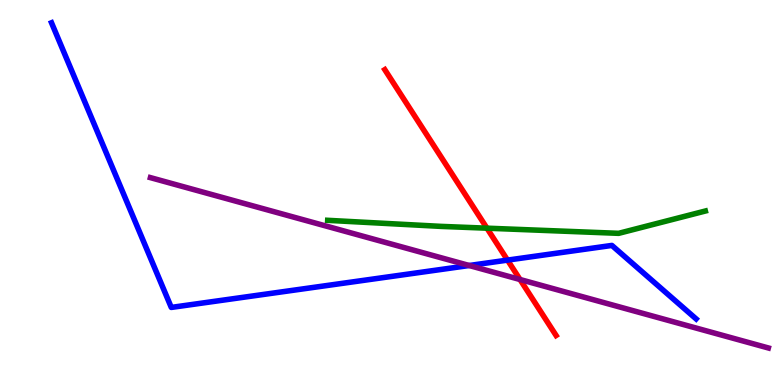[{'lines': ['blue', 'red'], 'intersections': [{'x': 6.55, 'y': 3.24}]}, {'lines': ['green', 'red'], 'intersections': [{'x': 6.28, 'y': 4.07}]}, {'lines': ['purple', 'red'], 'intersections': [{'x': 6.71, 'y': 2.74}]}, {'lines': ['blue', 'green'], 'intersections': []}, {'lines': ['blue', 'purple'], 'intersections': [{'x': 6.05, 'y': 3.1}]}, {'lines': ['green', 'purple'], 'intersections': []}]